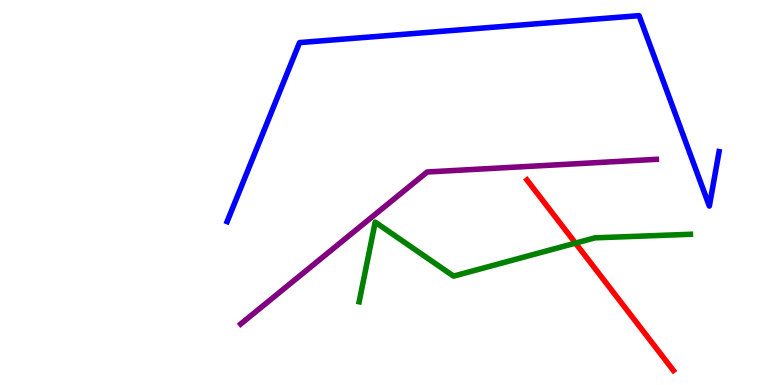[{'lines': ['blue', 'red'], 'intersections': []}, {'lines': ['green', 'red'], 'intersections': [{'x': 7.43, 'y': 3.69}]}, {'lines': ['purple', 'red'], 'intersections': []}, {'lines': ['blue', 'green'], 'intersections': []}, {'lines': ['blue', 'purple'], 'intersections': []}, {'lines': ['green', 'purple'], 'intersections': []}]